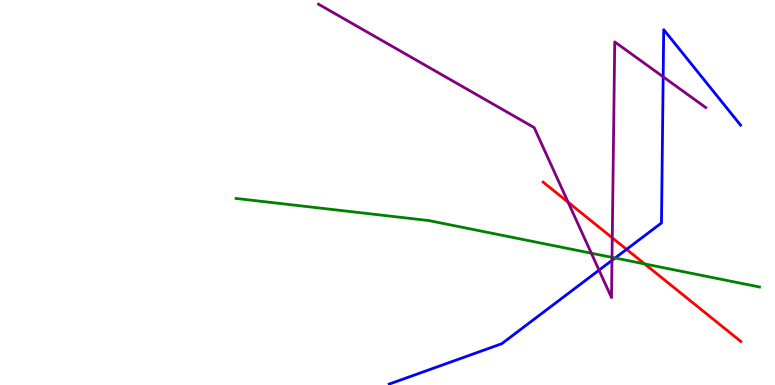[{'lines': ['blue', 'red'], 'intersections': [{'x': 8.08, 'y': 3.52}]}, {'lines': ['green', 'red'], 'intersections': [{'x': 8.32, 'y': 3.14}]}, {'lines': ['purple', 'red'], 'intersections': [{'x': 7.33, 'y': 4.75}, {'x': 7.9, 'y': 3.82}]}, {'lines': ['blue', 'green'], 'intersections': [{'x': 7.94, 'y': 3.3}]}, {'lines': ['blue', 'purple'], 'intersections': [{'x': 7.73, 'y': 2.98}, {'x': 7.9, 'y': 3.24}, {'x': 8.56, 'y': 8.0}]}, {'lines': ['green', 'purple'], 'intersections': [{'x': 7.63, 'y': 3.42}, {'x': 7.9, 'y': 3.32}]}]